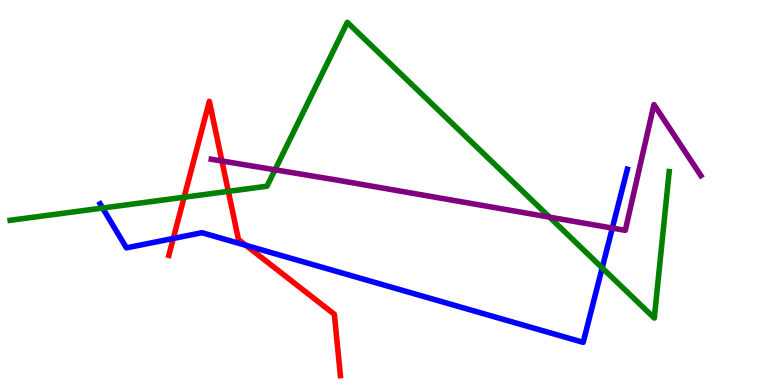[{'lines': ['blue', 'red'], 'intersections': [{'x': 2.24, 'y': 3.81}, {'x': 3.17, 'y': 3.63}]}, {'lines': ['green', 'red'], 'intersections': [{'x': 2.38, 'y': 4.88}, {'x': 2.95, 'y': 5.03}]}, {'lines': ['purple', 'red'], 'intersections': [{'x': 2.86, 'y': 5.82}]}, {'lines': ['blue', 'green'], 'intersections': [{'x': 1.32, 'y': 4.6}, {'x': 7.77, 'y': 3.04}]}, {'lines': ['blue', 'purple'], 'intersections': [{'x': 7.9, 'y': 4.08}]}, {'lines': ['green', 'purple'], 'intersections': [{'x': 3.55, 'y': 5.59}, {'x': 7.09, 'y': 4.36}]}]